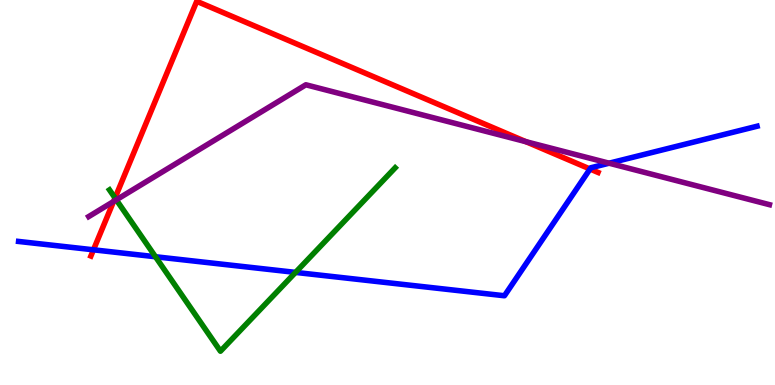[{'lines': ['blue', 'red'], 'intersections': [{'x': 1.21, 'y': 3.51}, {'x': 7.61, 'y': 5.61}]}, {'lines': ['green', 'red'], 'intersections': [{'x': 1.48, 'y': 4.86}]}, {'lines': ['purple', 'red'], 'intersections': [{'x': 1.47, 'y': 4.77}, {'x': 6.79, 'y': 6.32}]}, {'lines': ['blue', 'green'], 'intersections': [{'x': 2.01, 'y': 3.33}, {'x': 3.81, 'y': 2.92}]}, {'lines': ['blue', 'purple'], 'intersections': [{'x': 7.86, 'y': 5.76}]}, {'lines': ['green', 'purple'], 'intersections': [{'x': 1.5, 'y': 4.81}]}]